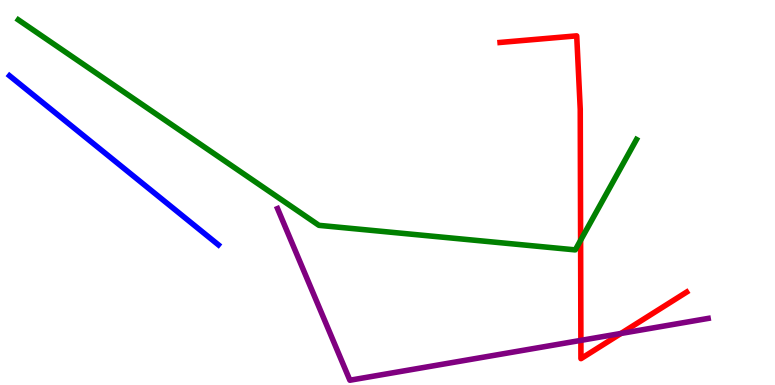[{'lines': ['blue', 'red'], 'intersections': []}, {'lines': ['green', 'red'], 'intersections': [{'x': 7.49, 'y': 3.76}]}, {'lines': ['purple', 'red'], 'intersections': [{'x': 7.5, 'y': 1.16}, {'x': 8.01, 'y': 1.34}]}, {'lines': ['blue', 'green'], 'intersections': []}, {'lines': ['blue', 'purple'], 'intersections': []}, {'lines': ['green', 'purple'], 'intersections': []}]